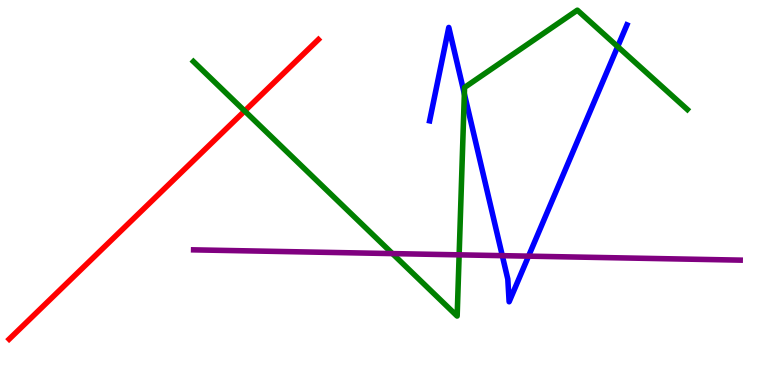[{'lines': ['blue', 'red'], 'intersections': []}, {'lines': ['green', 'red'], 'intersections': [{'x': 3.16, 'y': 7.12}]}, {'lines': ['purple', 'red'], 'intersections': []}, {'lines': ['blue', 'green'], 'intersections': [{'x': 5.99, 'y': 7.56}, {'x': 7.97, 'y': 8.79}]}, {'lines': ['blue', 'purple'], 'intersections': [{'x': 6.48, 'y': 3.36}, {'x': 6.82, 'y': 3.35}]}, {'lines': ['green', 'purple'], 'intersections': [{'x': 5.06, 'y': 3.41}, {'x': 5.92, 'y': 3.38}]}]